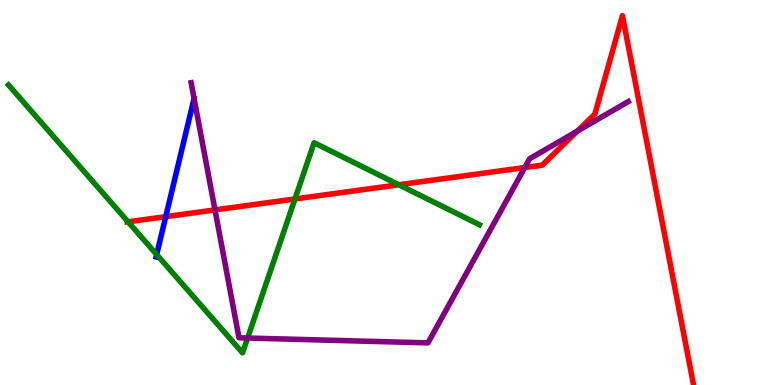[{'lines': ['blue', 'red'], 'intersections': [{'x': 2.14, 'y': 4.37}]}, {'lines': ['green', 'red'], 'intersections': [{'x': 1.65, 'y': 4.24}, {'x': 3.81, 'y': 4.83}, {'x': 5.15, 'y': 5.2}]}, {'lines': ['purple', 'red'], 'intersections': [{'x': 2.77, 'y': 4.55}, {'x': 6.77, 'y': 5.65}, {'x': 7.45, 'y': 6.59}]}, {'lines': ['blue', 'green'], 'intersections': [{'x': 2.02, 'y': 3.39}]}, {'lines': ['blue', 'purple'], 'intersections': []}, {'lines': ['green', 'purple'], 'intersections': [{'x': 3.19, 'y': 1.22}]}]